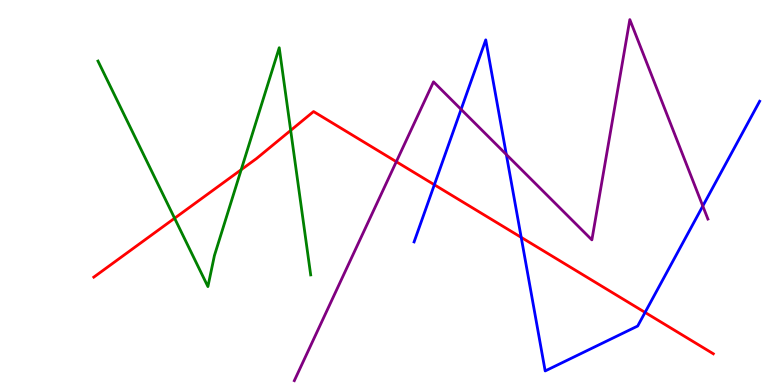[{'lines': ['blue', 'red'], 'intersections': [{'x': 5.6, 'y': 5.2}, {'x': 6.73, 'y': 3.83}, {'x': 8.32, 'y': 1.89}]}, {'lines': ['green', 'red'], 'intersections': [{'x': 2.25, 'y': 4.33}, {'x': 3.11, 'y': 5.59}, {'x': 3.75, 'y': 6.61}]}, {'lines': ['purple', 'red'], 'intersections': [{'x': 5.11, 'y': 5.8}]}, {'lines': ['blue', 'green'], 'intersections': []}, {'lines': ['blue', 'purple'], 'intersections': [{'x': 5.95, 'y': 7.16}, {'x': 6.53, 'y': 5.99}, {'x': 9.07, 'y': 4.65}]}, {'lines': ['green', 'purple'], 'intersections': []}]